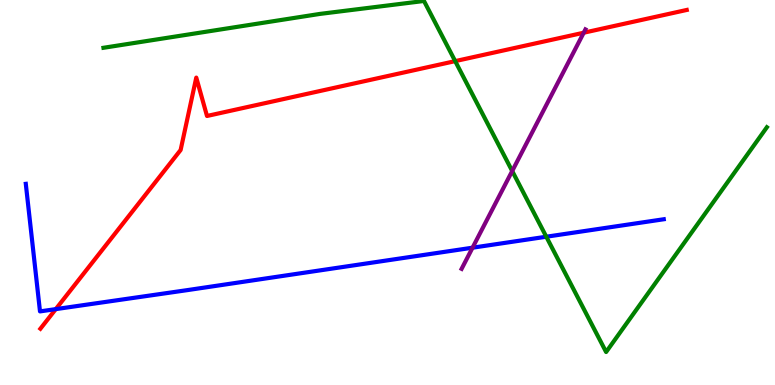[{'lines': ['blue', 'red'], 'intersections': [{'x': 0.72, 'y': 1.97}]}, {'lines': ['green', 'red'], 'intersections': [{'x': 5.87, 'y': 8.41}]}, {'lines': ['purple', 'red'], 'intersections': [{'x': 7.53, 'y': 9.15}]}, {'lines': ['blue', 'green'], 'intersections': [{'x': 7.05, 'y': 3.85}]}, {'lines': ['blue', 'purple'], 'intersections': [{'x': 6.1, 'y': 3.57}]}, {'lines': ['green', 'purple'], 'intersections': [{'x': 6.61, 'y': 5.56}]}]